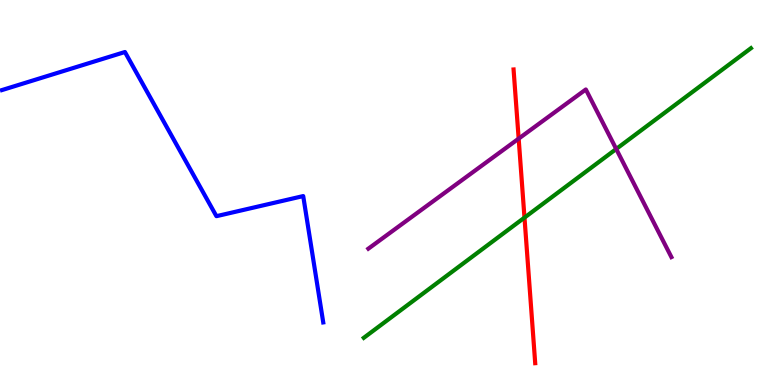[{'lines': ['blue', 'red'], 'intersections': []}, {'lines': ['green', 'red'], 'intersections': [{'x': 6.77, 'y': 4.35}]}, {'lines': ['purple', 'red'], 'intersections': [{'x': 6.69, 'y': 6.4}]}, {'lines': ['blue', 'green'], 'intersections': []}, {'lines': ['blue', 'purple'], 'intersections': []}, {'lines': ['green', 'purple'], 'intersections': [{'x': 7.95, 'y': 6.13}]}]